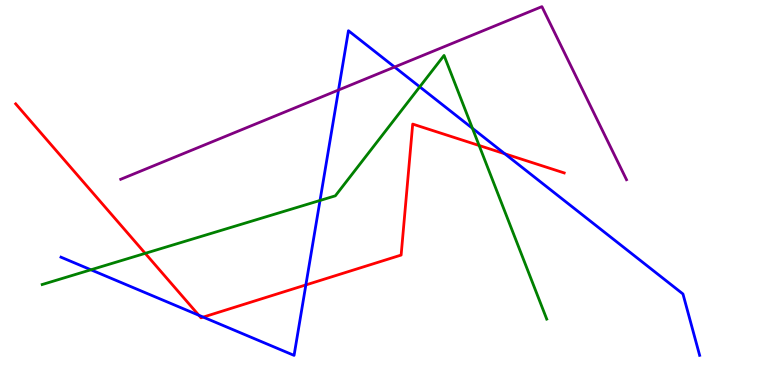[{'lines': ['blue', 'red'], 'intersections': [{'x': 2.57, 'y': 1.81}, {'x': 2.62, 'y': 1.76}, {'x': 3.95, 'y': 2.6}, {'x': 6.51, 'y': 6.01}]}, {'lines': ['green', 'red'], 'intersections': [{'x': 1.87, 'y': 3.42}, {'x': 6.18, 'y': 6.22}]}, {'lines': ['purple', 'red'], 'intersections': []}, {'lines': ['blue', 'green'], 'intersections': [{'x': 1.17, 'y': 2.99}, {'x': 4.13, 'y': 4.79}, {'x': 5.42, 'y': 7.74}, {'x': 6.1, 'y': 6.67}]}, {'lines': ['blue', 'purple'], 'intersections': [{'x': 4.37, 'y': 7.66}, {'x': 5.09, 'y': 8.26}]}, {'lines': ['green', 'purple'], 'intersections': []}]